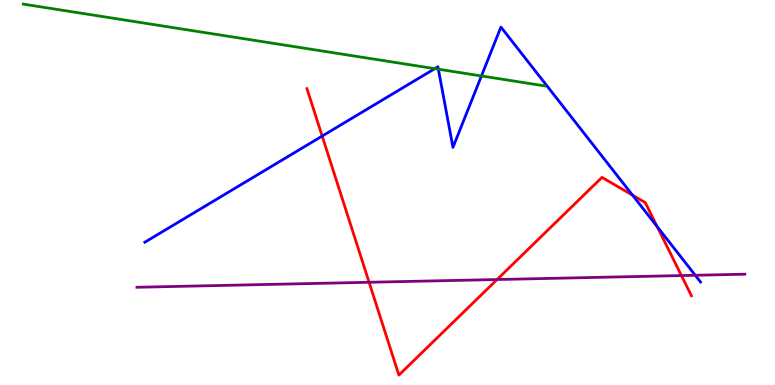[{'lines': ['blue', 'red'], 'intersections': [{'x': 4.16, 'y': 6.47}, {'x': 8.16, 'y': 4.93}, {'x': 8.48, 'y': 4.11}]}, {'lines': ['green', 'red'], 'intersections': []}, {'lines': ['purple', 'red'], 'intersections': [{'x': 4.76, 'y': 2.67}, {'x': 6.41, 'y': 2.74}, {'x': 8.79, 'y': 2.84}]}, {'lines': ['blue', 'green'], 'intersections': [{'x': 5.61, 'y': 8.22}, {'x': 5.66, 'y': 8.2}, {'x': 6.21, 'y': 8.03}]}, {'lines': ['blue', 'purple'], 'intersections': [{'x': 8.97, 'y': 2.85}]}, {'lines': ['green', 'purple'], 'intersections': []}]